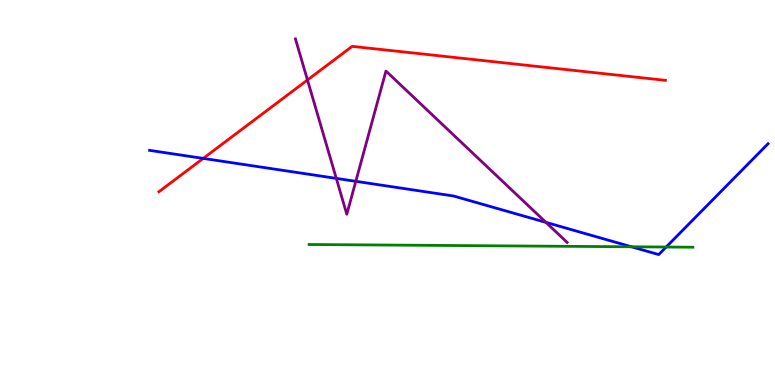[{'lines': ['blue', 'red'], 'intersections': [{'x': 2.62, 'y': 5.89}]}, {'lines': ['green', 'red'], 'intersections': []}, {'lines': ['purple', 'red'], 'intersections': [{'x': 3.97, 'y': 7.92}]}, {'lines': ['blue', 'green'], 'intersections': [{'x': 8.15, 'y': 3.59}, {'x': 8.6, 'y': 3.58}]}, {'lines': ['blue', 'purple'], 'intersections': [{'x': 4.34, 'y': 5.37}, {'x': 4.59, 'y': 5.29}, {'x': 7.04, 'y': 4.22}]}, {'lines': ['green', 'purple'], 'intersections': []}]